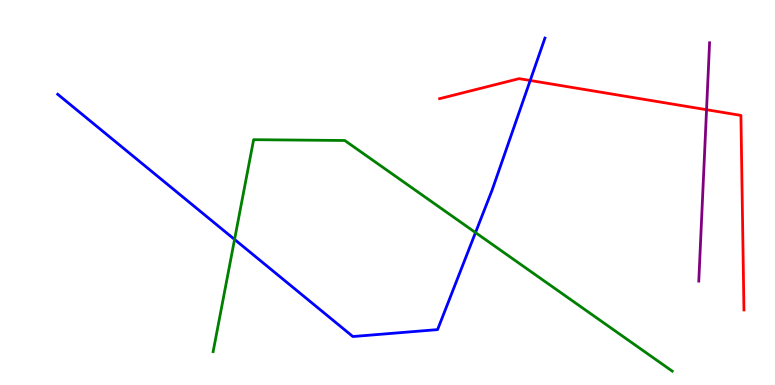[{'lines': ['blue', 'red'], 'intersections': [{'x': 6.84, 'y': 7.91}]}, {'lines': ['green', 'red'], 'intersections': []}, {'lines': ['purple', 'red'], 'intersections': [{'x': 9.12, 'y': 7.15}]}, {'lines': ['blue', 'green'], 'intersections': [{'x': 3.03, 'y': 3.78}, {'x': 6.14, 'y': 3.96}]}, {'lines': ['blue', 'purple'], 'intersections': []}, {'lines': ['green', 'purple'], 'intersections': []}]